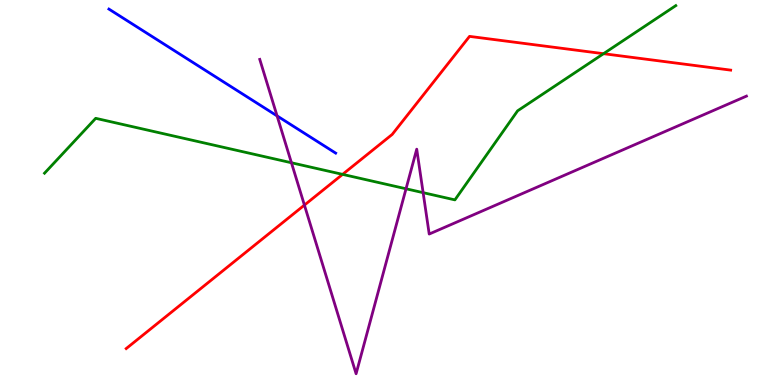[{'lines': ['blue', 'red'], 'intersections': []}, {'lines': ['green', 'red'], 'intersections': [{'x': 4.42, 'y': 5.47}, {'x': 7.79, 'y': 8.61}]}, {'lines': ['purple', 'red'], 'intersections': [{'x': 3.93, 'y': 4.67}]}, {'lines': ['blue', 'green'], 'intersections': []}, {'lines': ['blue', 'purple'], 'intersections': [{'x': 3.58, 'y': 6.99}]}, {'lines': ['green', 'purple'], 'intersections': [{'x': 3.76, 'y': 5.77}, {'x': 5.24, 'y': 5.1}, {'x': 5.46, 'y': 5.0}]}]